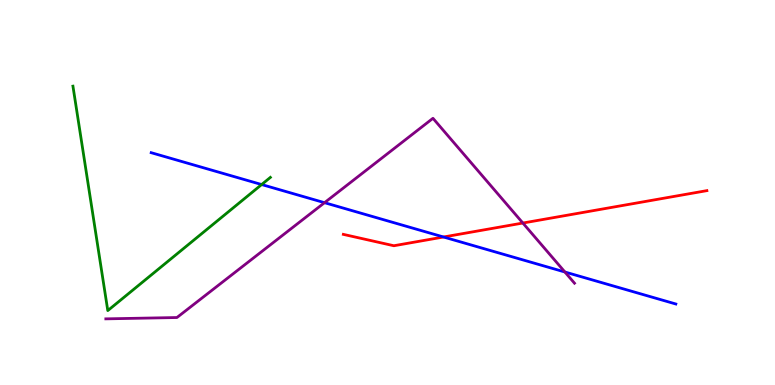[{'lines': ['blue', 'red'], 'intersections': [{'x': 5.72, 'y': 3.84}]}, {'lines': ['green', 'red'], 'intersections': []}, {'lines': ['purple', 'red'], 'intersections': [{'x': 6.75, 'y': 4.21}]}, {'lines': ['blue', 'green'], 'intersections': [{'x': 3.38, 'y': 5.21}]}, {'lines': ['blue', 'purple'], 'intersections': [{'x': 4.19, 'y': 4.74}, {'x': 7.29, 'y': 2.93}]}, {'lines': ['green', 'purple'], 'intersections': []}]